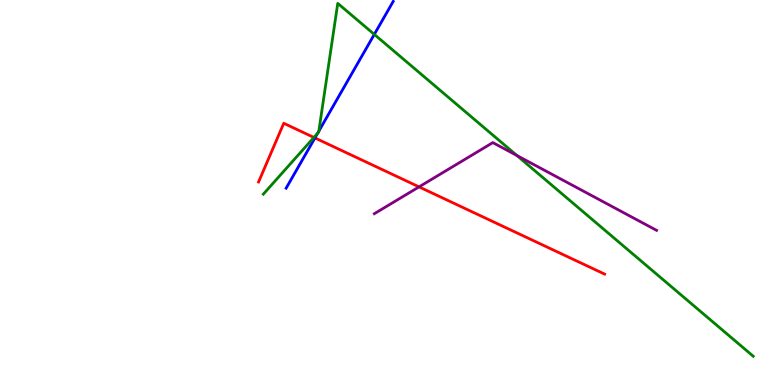[{'lines': ['blue', 'red'], 'intersections': [{'x': 4.06, 'y': 6.42}]}, {'lines': ['green', 'red'], 'intersections': [{'x': 4.05, 'y': 6.43}]}, {'lines': ['purple', 'red'], 'intersections': [{'x': 5.41, 'y': 5.15}]}, {'lines': ['blue', 'green'], 'intersections': [{'x': 4.1, 'y': 6.54}, {'x': 4.11, 'y': 6.59}, {'x': 4.83, 'y': 9.11}]}, {'lines': ['blue', 'purple'], 'intersections': []}, {'lines': ['green', 'purple'], 'intersections': [{'x': 6.67, 'y': 5.96}]}]